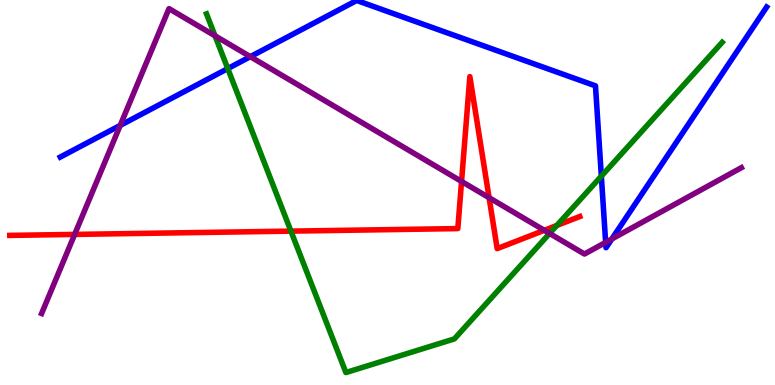[{'lines': ['blue', 'red'], 'intersections': []}, {'lines': ['green', 'red'], 'intersections': [{'x': 3.75, 'y': 4.0}, {'x': 7.18, 'y': 4.14}]}, {'lines': ['purple', 'red'], 'intersections': [{'x': 0.963, 'y': 3.91}, {'x': 5.96, 'y': 5.29}, {'x': 6.31, 'y': 4.86}, {'x': 7.02, 'y': 4.02}]}, {'lines': ['blue', 'green'], 'intersections': [{'x': 2.94, 'y': 8.22}, {'x': 7.76, 'y': 5.42}]}, {'lines': ['blue', 'purple'], 'intersections': [{'x': 1.55, 'y': 6.74}, {'x': 3.23, 'y': 8.53}, {'x': 7.81, 'y': 3.7}, {'x': 7.89, 'y': 3.79}]}, {'lines': ['green', 'purple'], 'intersections': [{'x': 2.77, 'y': 9.07}, {'x': 7.09, 'y': 3.94}]}]